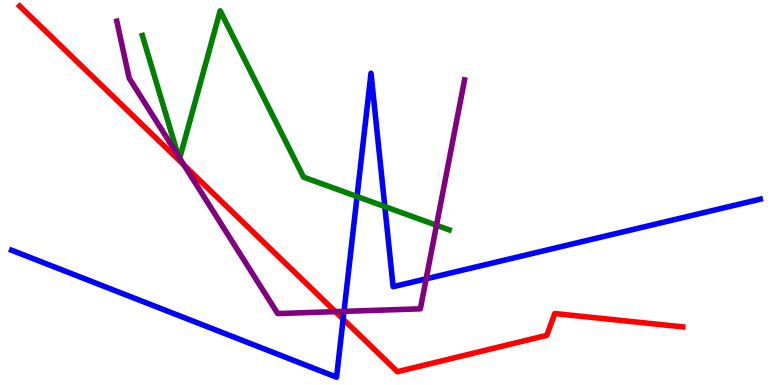[{'lines': ['blue', 'red'], 'intersections': [{'x': 4.43, 'y': 1.71}]}, {'lines': ['green', 'red'], 'intersections': []}, {'lines': ['purple', 'red'], 'intersections': [{'x': 2.38, 'y': 5.71}, {'x': 4.33, 'y': 1.91}]}, {'lines': ['blue', 'green'], 'intersections': [{'x': 4.61, 'y': 4.9}, {'x': 4.97, 'y': 4.63}]}, {'lines': ['blue', 'purple'], 'intersections': [{'x': 4.44, 'y': 1.91}, {'x': 5.5, 'y': 2.76}]}, {'lines': ['green', 'purple'], 'intersections': [{'x': 2.3, 'y': 5.95}, {'x': 2.32, 'y': 5.89}, {'x': 5.63, 'y': 4.15}]}]